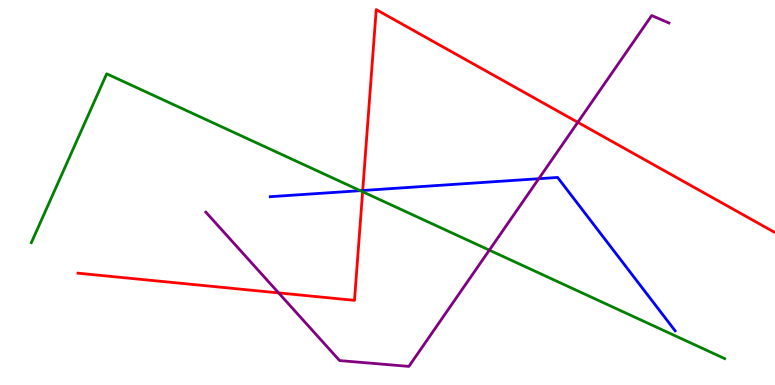[{'lines': ['blue', 'red'], 'intersections': [{'x': 4.68, 'y': 5.05}]}, {'lines': ['green', 'red'], 'intersections': [{'x': 4.68, 'y': 5.02}]}, {'lines': ['purple', 'red'], 'intersections': [{'x': 3.59, 'y': 2.39}, {'x': 7.46, 'y': 6.82}]}, {'lines': ['blue', 'green'], 'intersections': [{'x': 4.65, 'y': 5.05}]}, {'lines': ['blue', 'purple'], 'intersections': [{'x': 6.95, 'y': 5.36}]}, {'lines': ['green', 'purple'], 'intersections': [{'x': 6.31, 'y': 3.5}]}]